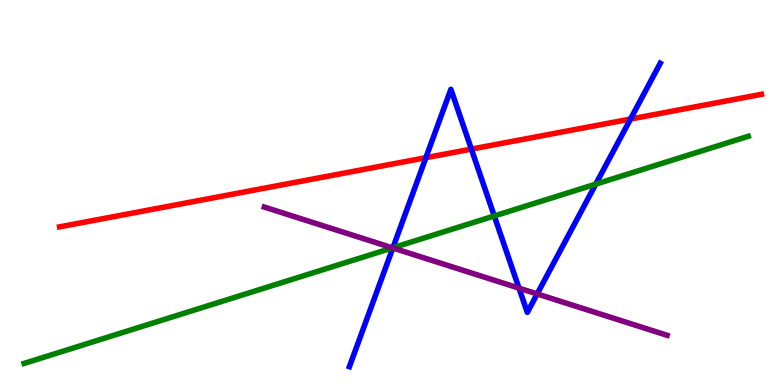[{'lines': ['blue', 'red'], 'intersections': [{'x': 5.5, 'y': 5.9}, {'x': 6.08, 'y': 6.13}, {'x': 8.14, 'y': 6.91}]}, {'lines': ['green', 'red'], 'intersections': []}, {'lines': ['purple', 'red'], 'intersections': []}, {'lines': ['blue', 'green'], 'intersections': [{'x': 5.07, 'y': 3.56}, {'x': 6.38, 'y': 4.39}, {'x': 7.69, 'y': 5.22}]}, {'lines': ['blue', 'purple'], 'intersections': [{'x': 5.07, 'y': 3.56}, {'x': 6.7, 'y': 2.52}, {'x': 6.93, 'y': 2.37}]}, {'lines': ['green', 'purple'], 'intersections': [{'x': 5.06, 'y': 3.56}]}]